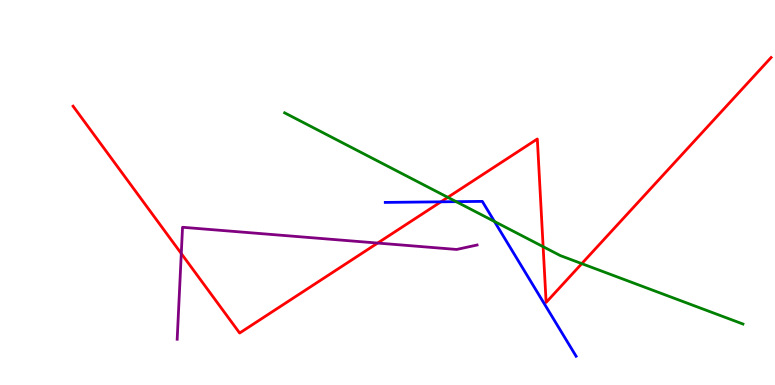[{'lines': ['blue', 'red'], 'intersections': [{'x': 5.69, 'y': 4.76}]}, {'lines': ['green', 'red'], 'intersections': [{'x': 5.78, 'y': 4.87}, {'x': 7.01, 'y': 3.59}, {'x': 7.51, 'y': 3.15}]}, {'lines': ['purple', 'red'], 'intersections': [{'x': 2.34, 'y': 3.41}, {'x': 4.87, 'y': 3.69}]}, {'lines': ['blue', 'green'], 'intersections': [{'x': 5.89, 'y': 4.76}, {'x': 6.38, 'y': 4.25}]}, {'lines': ['blue', 'purple'], 'intersections': []}, {'lines': ['green', 'purple'], 'intersections': []}]